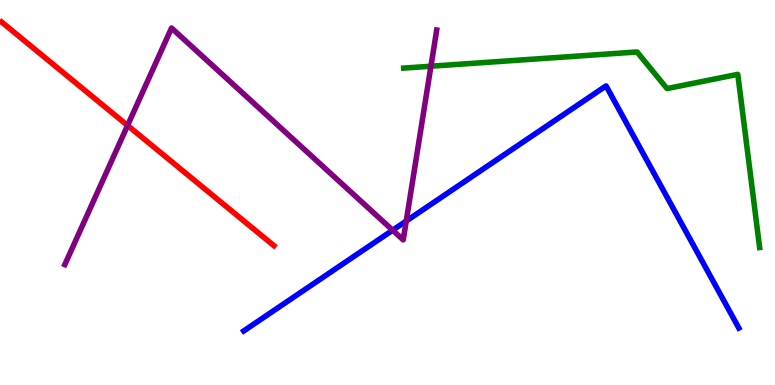[{'lines': ['blue', 'red'], 'intersections': []}, {'lines': ['green', 'red'], 'intersections': []}, {'lines': ['purple', 'red'], 'intersections': [{'x': 1.65, 'y': 6.74}]}, {'lines': ['blue', 'green'], 'intersections': []}, {'lines': ['blue', 'purple'], 'intersections': [{'x': 5.07, 'y': 4.02}, {'x': 5.24, 'y': 4.26}]}, {'lines': ['green', 'purple'], 'intersections': [{'x': 5.56, 'y': 8.28}]}]